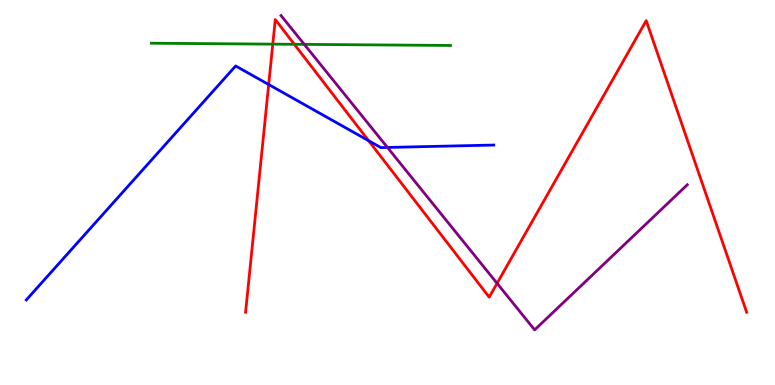[{'lines': ['blue', 'red'], 'intersections': [{'x': 3.47, 'y': 7.8}, {'x': 4.76, 'y': 6.34}]}, {'lines': ['green', 'red'], 'intersections': [{'x': 3.52, 'y': 8.85}, {'x': 3.8, 'y': 8.85}]}, {'lines': ['purple', 'red'], 'intersections': [{'x': 6.41, 'y': 2.64}]}, {'lines': ['blue', 'green'], 'intersections': []}, {'lines': ['blue', 'purple'], 'intersections': [{'x': 5.0, 'y': 6.17}]}, {'lines': ['green', 'purple'], 'intersections': [{'x': 3.93, 'y': 8.85}]}]